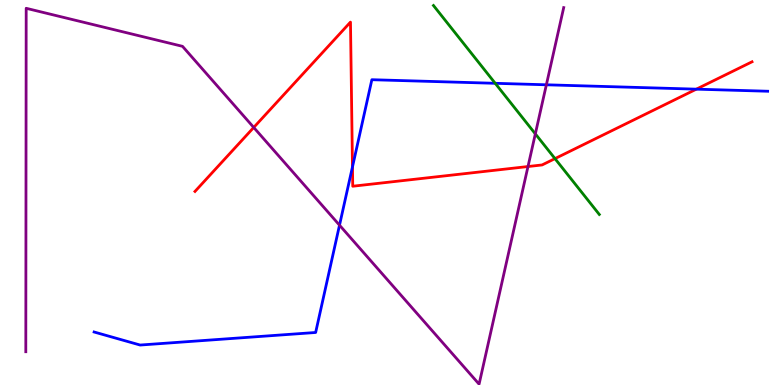[{'lines': ['blue', 'red'], 'intersections': [{'x': 4.55, 'y': 5.67}, {'x': 8.99, 'y': 7.68}]}, {'lines': ['green', 'red'], 'intersections': [{'x': 7.16, 'y': 5.88}]}, {'lines': ['purple', 'red'], 'intersections': [{'x': 3.27, 'y': 6.69}, {'x': 6.81, 'y': 5.67}]}, {'lines': ['blue', 'green'], 'intersections': [{'x': 6.39, 'y': 7.84}]}, {'lines': ['blue', 'purple'], 'intersections': [{'x': 4.38, 'y': 4.15}, {'x': 7.05, 'y': 7.8}]}, {'lines': ['green', 'purple'], 'intersections': [{'x': 6.91, 'y': 6.52}]}]